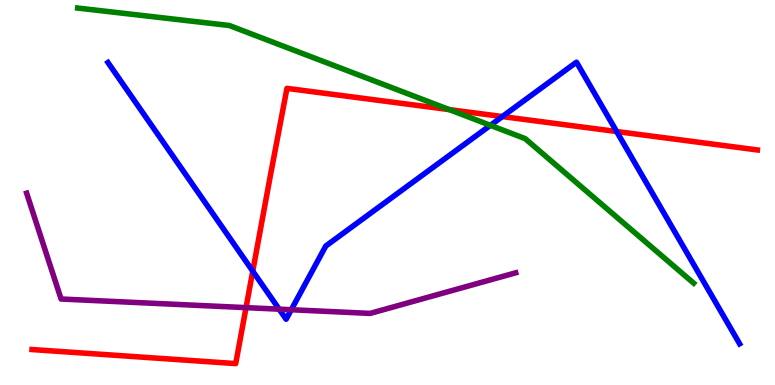[{'lines': ['blue', 'red'], 'intersections': [{'x': 3.26, 'y': 2.96}, {'x': 6.48, 'y': 6.97}, {'x': 7.96, 'y': 6.58}]}, {'lines': ['green', 'red'], 'intersections': [{'x': 5.8, 'y': 7.15}]}, {'lines': ['purple', 'red'], 'intersections': [{'x': 3.17, 'y': 2.01}]}, {'lines': ['blue', 'green'], 'intersections': [{'x': 6.33, 'y': 6.74}]}, {'lines': ['blue', 'purple'], 'intersections': [{'x': 3.6, 'y': 1.97}, {'x': 3.76, 'y': 1.95}]}, {'lines': ['green', 'purple'], 'intersections': []}]